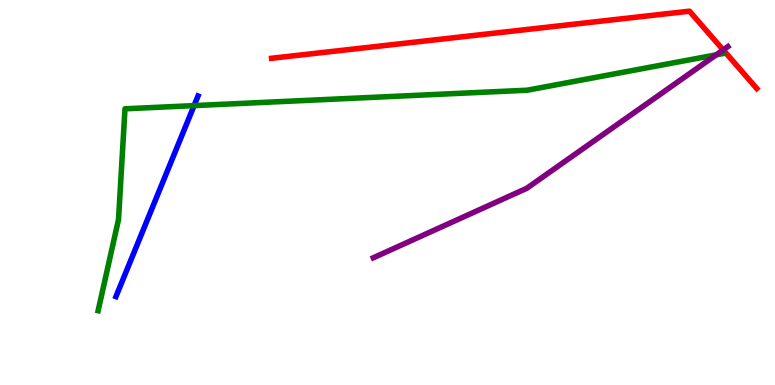[{'lines': ['blue', 'red'], 'intersections': []}, {'lines': ['green', 'red'], 'intersections': []}, {'lines': ['purple', 'red'], 'intersections': [{'x': 9.33, 'y': 8.7}]}, {'lines': ['blue', 'green'], 'intersections': [{'x': 2.5, 'y': 7.26}]}, {'lines': ['blue', 'purple'], 'intersections': []}, {'lines': ['green', 'purple'], 'intersections': [{'x': 9.24, 'y': 8.58}]}]